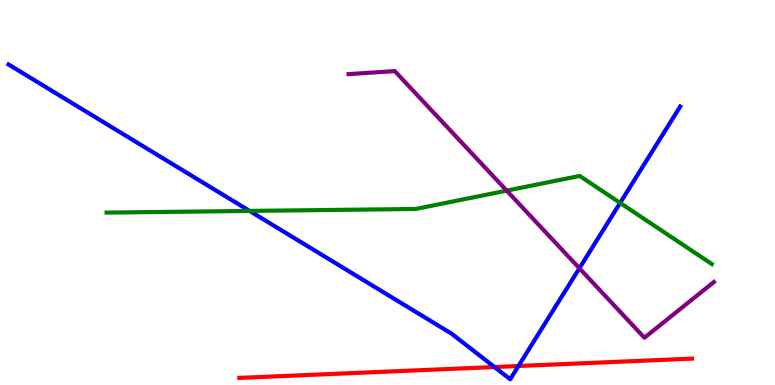[{'lines': ['blue', 'red'], 'intersections': [{'x': 6.38, 'y': 0.467}, {'x': 6.69, 'y': 0.493}]}, {'lines': ['green', 'red'], 'intersections': []}, {'lines': ['purple', 'red'], 'intersections': []}, {'lines': ['blue', 'green'], 'intersections': [{'x': 3.22, 'y': 4.52}, {'x': 8.0, 'y': 4.73}]}, {'lines': ['blue', 'purple'], 'intersections': [{'x': 7.48, 'y': 3.03}]}, {'lines': ['green', 'purple'], 'intersections': [{'x': 6.54, 'y': 5.05}]}]